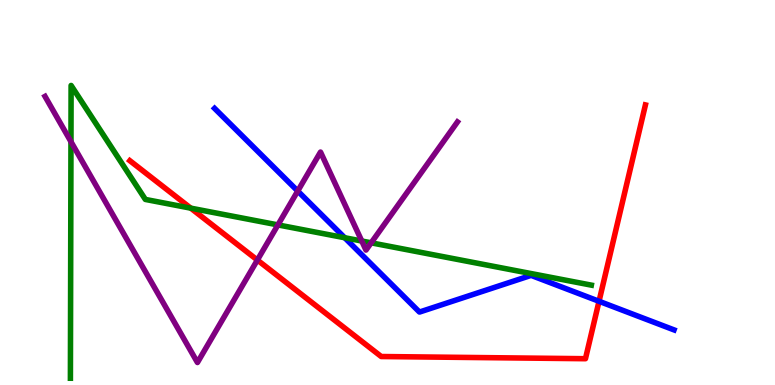[{'lines': ['blue', 'red'], 'intersections': [{'x': 7.73, 'y': 2.17}]}, {'lines': ['green', 'red'], 'intersections': [{'x': 2.46, 'y': 4.59}]}, {'lines': ['purple', 'red'], 'intersections': [{'x': 3.32, 'y': 3.25}]}, {'lines': ['blue', 'green'], 'intersections': [{'x': 4.45, 'y': 3.82}]}, {'lines': ['blue', 'purple'], 'intersections': [{'x': 3.84, 'y': 5.04}]}, {'lines': ['green', 'purple'], 'intersections': [{'x': 0.916, 'y': 6.32}, {'x': 3.59, 'y': 4.16}, {'x': 4.67, 'y': 3.74}, {'x': 4.79, 'y': 3.69}]}]